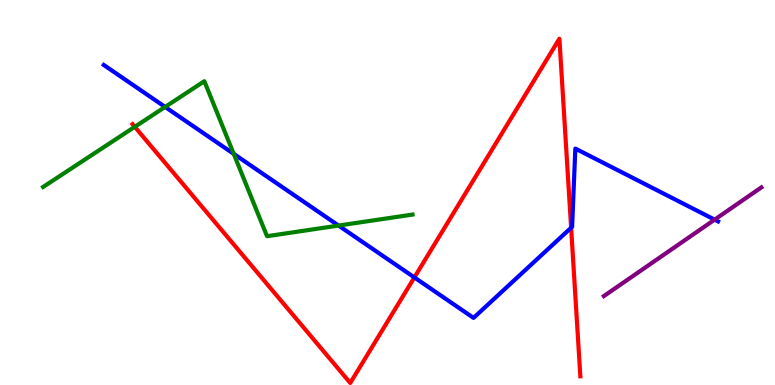[{'lines': ['blue', 'red'], 'intersections': [{'x': 5.35, 'y': 2.79}, {'x': 7.37, 'y': 4.08}]}, {'lines': ['green', 'red'], 'intersections': [{'x': 1.74, 'y': 6.71}]}, {'lines': ['purple', 'red'], 'intersections': []}, {'lines': ['blue', 'green'], 'intersections': [{'x': 2.13, 'y': 7.22}, {'x': 3.02, 'y': 6.0}, {'x': 4.37, 'y': 4.14}]}, {'lines': ['blue', 'purple'], 'intersections': [{'x': 9.22, 'y': 4.29}]}, {'lines': ['green', 'purple'], 'intersections': []}]